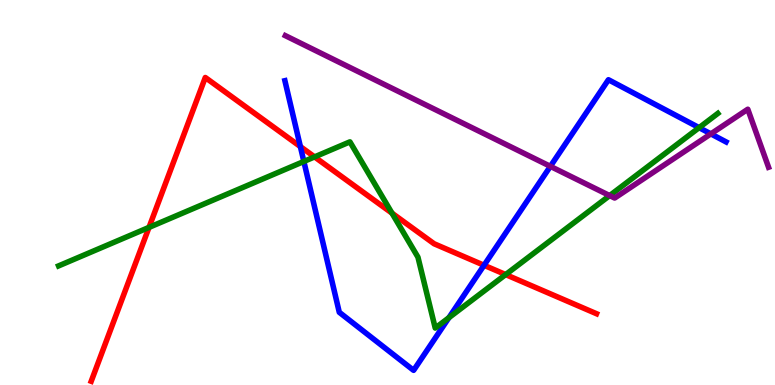[{'lines': ['blue', 'red'], 'intersections': [{'x': 3.88, 'y': 6.19}, {'x': 6.25, 'y': 3.11}]}, {'lines': ['green', 'red'], 'intersections': [{'x': 1.92, 'y': 4.09}, {'x': 4.06, 'y': 5.92}, {'x': 5.06, 'y': 4.46}, {'x': 6.52, 'y': 2.87}]}, {'lines': ['purple', 'red'], 'intersections': []}, {'lines': ['blue', 'green'], 'intersections': [{'x': 3.92, 'y': 5.81}, {'x': 5.79, 'y': 1.75}, {'x': 9.02, 'y': 6.68}]}, {'lines': ['blue', 'purple'], 'intersections': [{'x': 7.1, 'y': 5.68}, {'x': 9.17, 'y': 6.52}]}, {'lines': ['green', 'purple'], 'intersections': [{'x': 7.87, 'y': 4.92}]}]